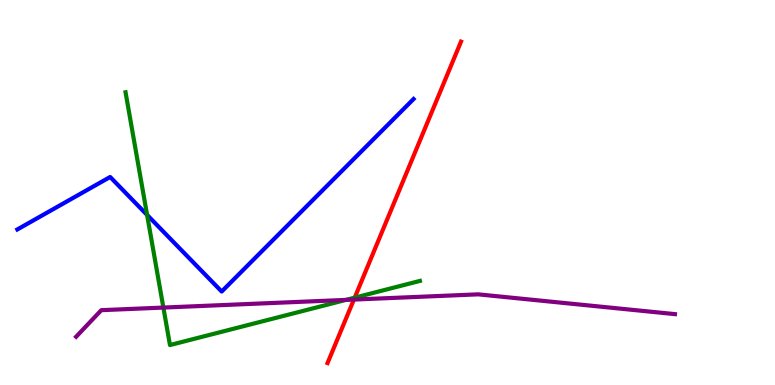[{'lines': ['blue', 'red'], 'intersections': []}, {'lines': ['green', 'red'], 'intersections': [{'x': 4.58, 'y': 2.27}]}, {'lines': ['purple', 'red'], 'intersections': [{'x': 4.57, 'y': 2.22}]}, {'lines': ['blue', 'green'], 'intersections': [{'x': 1.9, 'y': 4.42}]}, {'lines': ['blue', 'purple'], 'intersections': []}, {'lines': ['green', 'purple'], 'intersections': [{'x': 2.11, 'y': 2.01}, {'x': 4.46, 'y': 2.21}]}]